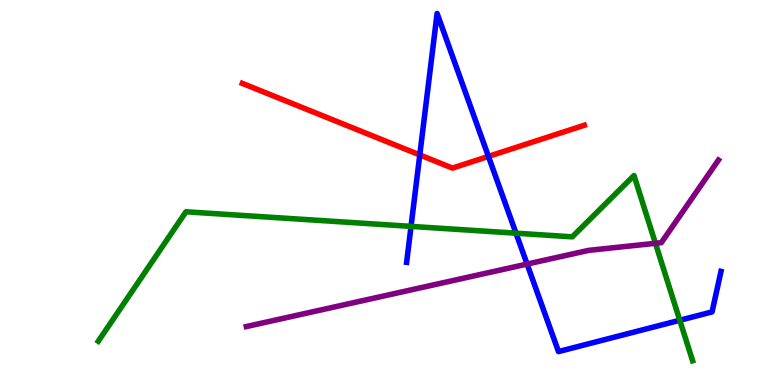[{'lines': ['blue', 'red'], 'intersections': [{'x': 5.42, 'y': 5.98}, {'x': 6.3, 'y': 5.94}]}, {'lines': ['green', 'red'], 'intersections': []}, {'lines': ['purple', 'red'], 'intersections': []}, {'lines': ['blue', 'green'], 'intersections': [{'x': 5.3, 'y': 4.12}, {'x': 6.66, 'y': 3.94}, {'x': 8.77, 'y': 1.68}]}, {'lines': ['blue', 'purple'], 'intersections': [{'x': 6.8, 'y': 3.14}]}, {'lines': ['green', 'purple'], 'intersections': [{'x': 8.46, 'y': 3.68}]}]